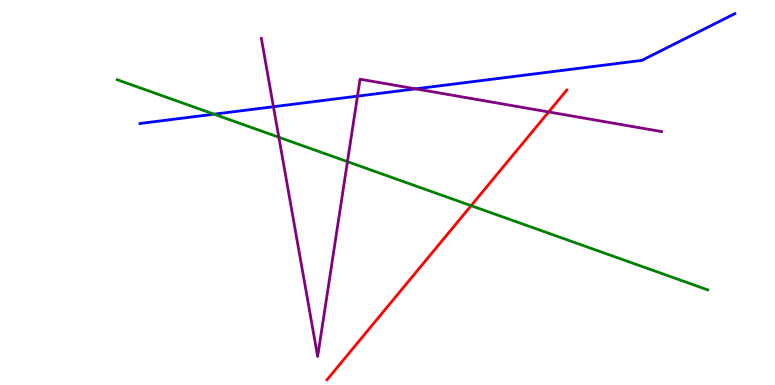[{'lines': ['blue', 'red'], 'intersections': []}, {'lines': ['green', 'red'], 'intersections': [{'x': 6.08, 'y': 4.66}]}, {'lines': ['purple', 'red'], 'intersections': [{'x': 7.08, 'y': 7.09}]}, {'lines': ['blue', 'green'], 'intersections': [{'x': 2.76, 'y': 7.03}]}, {'lines': ['blue', 'purple'], 'intersections': [{'x': 3.53, 'y': 7.23}, {'x': 4.61, 'y': 7.5}, {'x': 5.36, 'y': 7.69}]}, {'lines': ['green', 'purple'], 'intersections': [{'x': 3.6, 'y': 6.44}, {'x': 4.48, 'y': 5.8}]}]